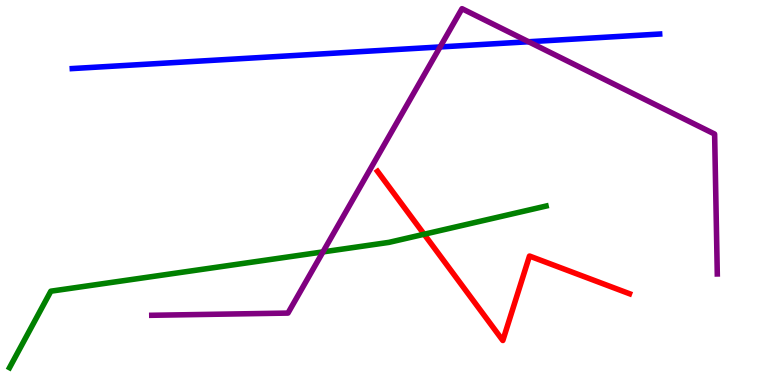[{'lines': ['blue', 'red'], 'intersections': []}, {'lines': ['green', 'red'], 'intersections': [{'x': 5.47, 'y': 3.92}]}, {'lines': ['purple', 'red'], 'intersections': []}, {'lines': ['blue', 'green'], 'intersections': []}, {'lines': ['blue', 'purple'], 'intersections': [{'x': 5.68, 'y': 8.78}, {'x': 6.82, 'y': 8.92}]}, {'lines': ['green', 'purple'], 'intersections': [{'x': 4.17, 'y': 3.46}]}]